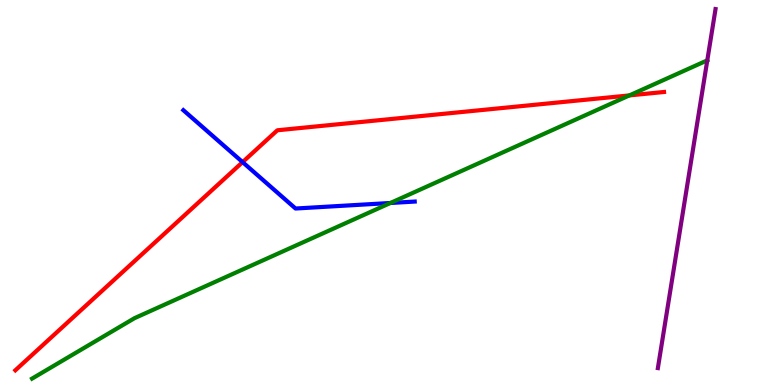[{'lines': ['blue', 'red'], 'intersections': [{'x': 3.13, 'y': 5.79}]}, {'lines': ['green', 'red'], 'intersections': [{'x': 8.12, 'y': 7.52}]}, {'lines': ['purple', 'red'], 'intersections': []}, {'lines': ['blue', 'green'], 'intersections': [{'x': 5.04, 'y': 4.73}]}, {'lines': ['blue', 'purple'], 'intersections': []}, {'lines': ['green', 'purple'], 'intersections': [{'x': 9.13, 'y': 8.43}]}]